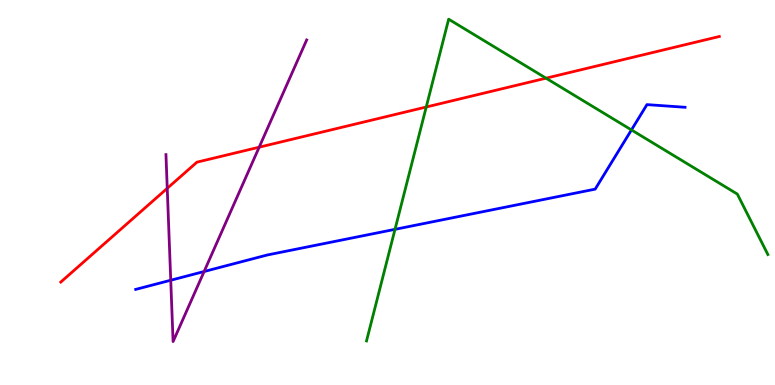[{'lines': ['blue', 'red'], 'intersections': []}, {'lines': ['green', 'red'], 'intersections': [{'x': 5.5, 'y': 7.22}, {'x': 7.05, 'y': 7.97}]}, {'lines': ['purple', 'red'], 'intersections': [{'x': 2.16, 'y': 5.11}, {'x': 3.34, 'y': 6.18}]}, {'lines': ['blue', 'green'], 'intersections': [{'x': 5.1, 'y': 4.04}, {'x': 8.15, 'y': 6.63}]}, {'lines': ['blue', 'purple'], 'intersections': [{'x': 2.2, 'y': 2.72}, {'x': 2.63, 'y': 2.95}]}, {'lines': ['green', 'purple'], 'intersections': []}]